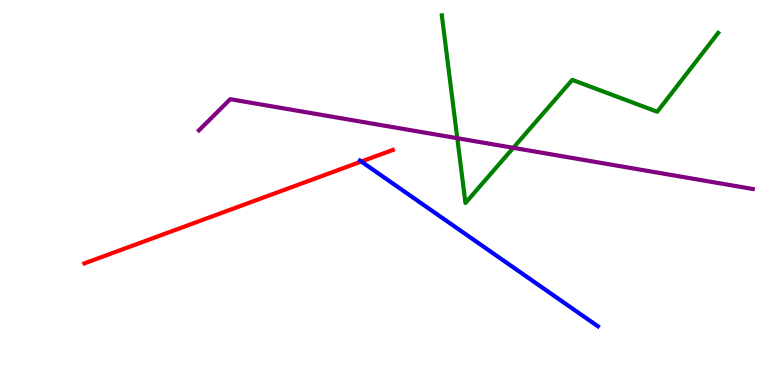[{'lines': ['blue', 'red'], 'intersections': [{'x': 4.66, 'y': 5.8}]}, {'lines': ['green', 'red'], 'intersections': []}, {'lines': ['purple', 'red'], 'intersections': []}, {'lines': ['blue', 'green'], 'intersections': []}, {'lines': ['blue', 'purple'], 'intersections': []}, {'lines': ['green', 'purple'], 'intersections': [{'x': 5.9, 'y': 6.41}, {'x': 6.62, 'y': 6.16}]}]